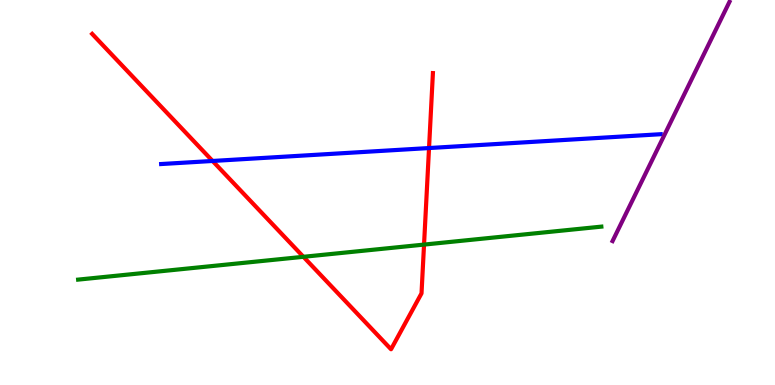[{'lines': ['blue', 'red'], 'intersections': [{'x': 2.74, 'y': 5.82}, {'x': 5.54, 'y': 6.15}]}, {'lines': ['green', 'red'], 'intersections': [{'x': 3.91, 'y': 3.33}, {'x': 5.47, 'y': 3.65}]}, {'lines': ['purple', 'red'], 'intersections': []}, {'lines': ['blue', 'green'], 'intersections': []}, {'lines': ['blue', 'purple'], 'intersections': []}, {'lines': ['green', 'purple'], 'intersections': []}]